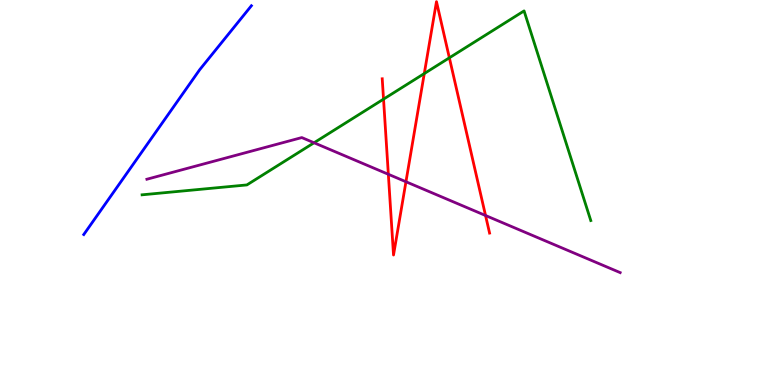[{'lines': ['blue', 'red'], 'intersections': []}, {'lines': ['green', 'red'], 'intersections': [{'x': 4.95, 'y': 7.42}, {'x': 5.47, 'y': 8.09}, {'x': 5.8, 'y': 8.5}]}, {'lines': ['purple', 'red'], 'intersections': [{'x': 5.01, 'y': 5.47}, {'x': 5.24, 'y': 5.28}, {'x': 6.27, 'y': 4.4}]}, {'lines': ['blue', 'green'], 'intersections': []}, {'lines': ['blue', 'purple'], 'intersections': []}, {'lines': ['green', 'purple'], 'intersections': [{'x': 4.05, 'y': 6.29}]}]